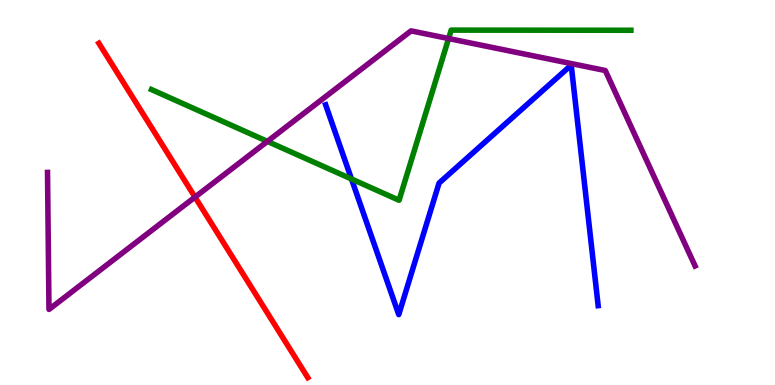[{'lines': ['blue', 'red'], 'intersections': []}, {'lines': ['green', 'red'], 'intersections': []}, {'lines': ['purple', 'red'], 'intersections': [{'x': 2.52, 'y': 4.88}]}, {'lines': ['blue', 'green'], 'intersections': [{'x': 4.54, 'y': 5.35}]}, {'lines': ['blue', 'purple'], 'intersections': []}, {'lines': ['green', 'purple'], 'intersections': [{'x': 3.45, 'y': 6.33}, {'x': 5.79, 'y': 9.0}]}]